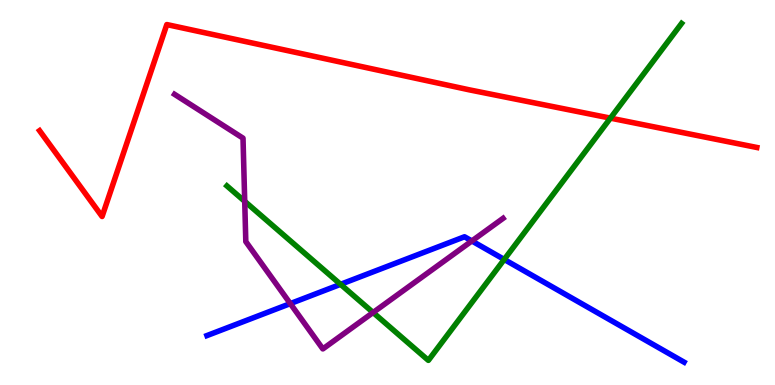[{'lines': ['blue', 'red'], 'intersections': []}, {'lines': ['green', 'red'], 'intersections': [{'x': 7.88, 'y': 6.93}]}, {'lines': ['purple', 'red'], 'intersections': []}, {'lines': ['blue', 'green'], 'intersections': [{'x': 4.39, 'y': 2.61}, {'x': 6.51, 'y': 3.26}]}, {'lines': ['blue', 'purple'], 'intersections': [{'x': 3.75, 'y': 2.11}, {'x': 6.09, 'y': 3.74}]}, {'lines': ['green', 'purple'], 'intersections': [{'x': 3.16, 'y': 4.77}, {'x': 4.81, 'y': 1.88}]}]